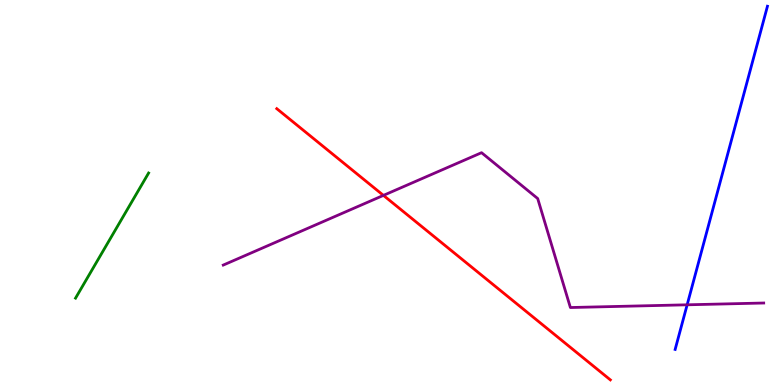[{'lines': ['blue', 'red'], 'intersections': []}, {'lines': ['green', 'red'], 'intersections': []}, {'lines': ['purple', 'red'], 'intersections': [{'x': 4.95, 'y': 4.93}]}, {'lines': ['blue', 'green'], 'intersections': []}, {'lines': ['blue', 'purple'], 'intersections': [{'x': 8.87, 'y': 2.08}]}, {'lines': ['green', 'purple'], 'intersections': []}]